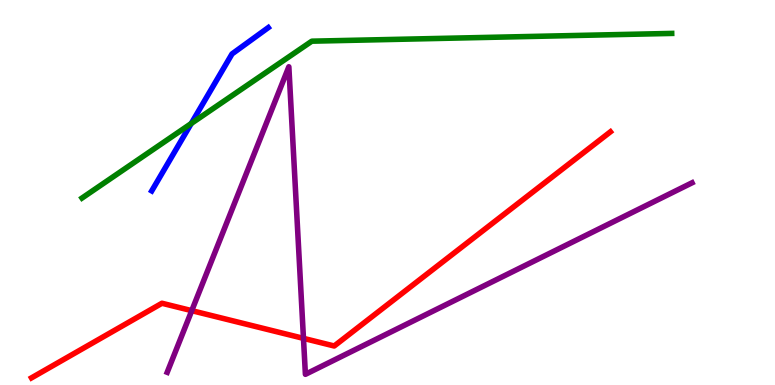[{'lines': ['blue', 'red'], 'intersections': []}, {'lines': ['green', 'red'], 'intersections': []}, {'lines': ['purple', 'red'], 'intersections': [{'x': 2.47, 'y': 1.93}, {'x': 3.92, 'y': 1.21}]}, {'lines': ['blue', 'green'], 'intersections': [{'x': 2.47, 'y': 6.79}]}, {'lines': ['blue', 'purple'], 'intersections': []}, {'lines': ['green', 'purple'], 'intersections': []}]